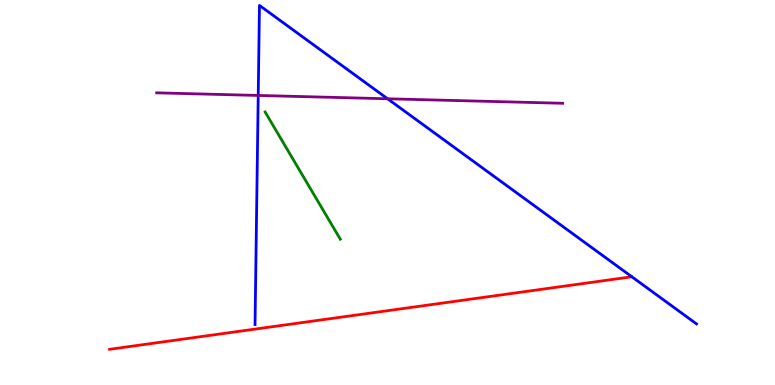[{'lines': ['blue', 'red'], 'intersections': []}, {'lines': ['green', 'red'], 'intersections': []}, {'lines': ['purple', 'red'], 'intersections': []}, {'lines': ['blue', 'green'], 'intersections': []}, {'lines': ['blue', 'purple'], 'intersections': [{'x': 3.33, 'y': 7.52}, {'x': 5.0, 'y': 7.43}]}, {'lines': ['green', 'purple'], 'intersections': []}]